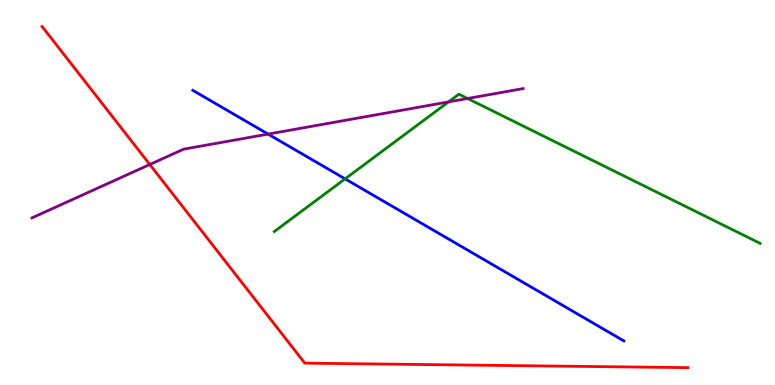[{'lines': ['blue', 'red'], 'intersections': []}, {'lines': ['green', 'red'], 'intersections': []}, {'lines': ['purple', 'red'], 'intersections': [{'x': 1.93, 'y': 5.73}]}, {'lines': ['blue', 'green'], 'intersections': [{'x': 4.45, 'y': 5.35}]}, {'lines': ['blue', 'purple'], 'intersections': [{'x': 3.46, 'y': 6.52}]}, {'lines': ['green', 'purple'], 'intersections': [{'x': 5.79, 'y': 7.35}, {'x': 6.03, 'y': 7.44}]}]